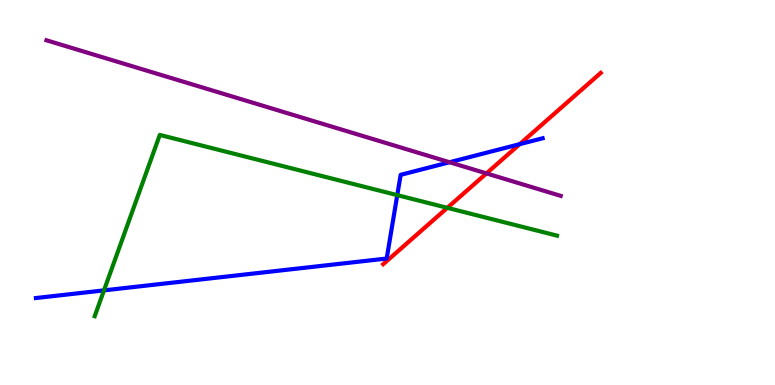[{'lines': ['blue', 'red'], 'intersections': [{'x': 6.71, 'y': 6.26}]}, {'lines': ['green', 'red'], 'intersections': [{'x': 5.77, 'y': 4.6}]}, {'lines': ['purple', 'red'], 'intersections': [{'x': 6.28, 'y': 5.5}]}, {'lines': ['blue', 'green'], 'intersections': [{'x': 1.34, 'y': 2.46}, {'x': 5.13, 'y': 4.93}]}, {'lines': ['blue', 'purple'], 'intersections': [{'x': 5.8, 'y': 5.79}]}, {'lines': ['green', 'purple'], 'intersections': []}]